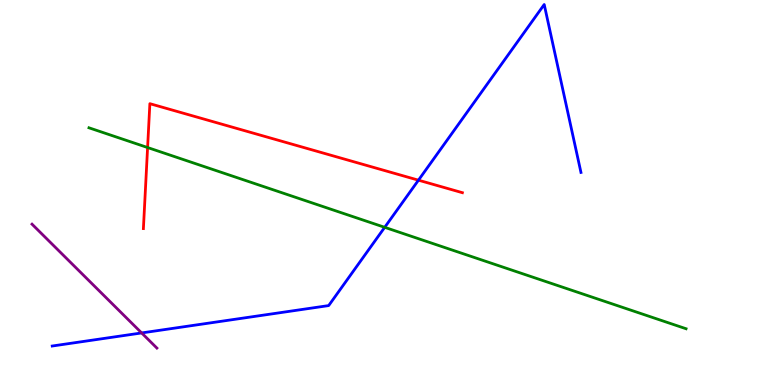[{'lines': ['blue', 'red'], 'intersections': [{'x': 5.4, 'y': 5.32}]}, {'lines': ['green', 'red'], 'intersections': [{'x': 1.9, 'y': 6.17}]}, {'lines': ['purple', 'red'], 'intersections': []}, {'lines': ['blue', 'green'], 'intersections': [{'x': 4.96, 'y': 4.1}]}, {'lines': ['blue', 'purple'], 'intersections': [{'x': 1.83, 'y': 1.35}]}, {'lines': ['green', 'purple'], 'intersections': []}]